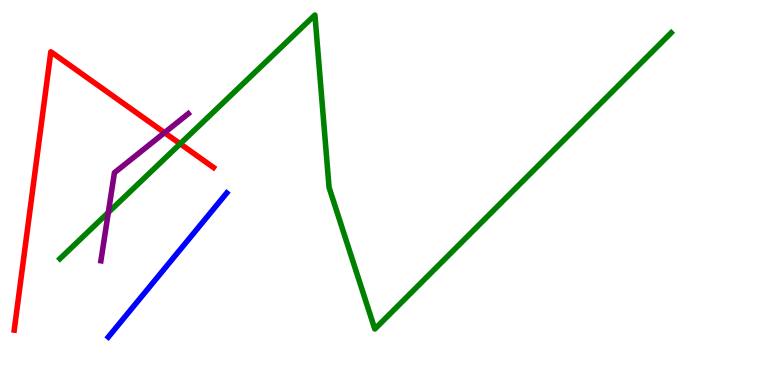[{'lines': ['blue', 'red'], 'intersections': []}, {'lines': ['green', 'red'], 'intersections': [{'x': 2.32, 'y': 6.27}]}, {'lines': ['purple', 'red'], 'intersections': [{'x': 2.12, 'y': 6.55}]}, {'lines': ['blue', 'green'], 'intersections': []}, {'lines': ['blue', 'purple'], 'intersections': []}, {'lines': ['green', 'purple'], 'intersections': [{'x': 1.4, 'y': 4.48}]}]